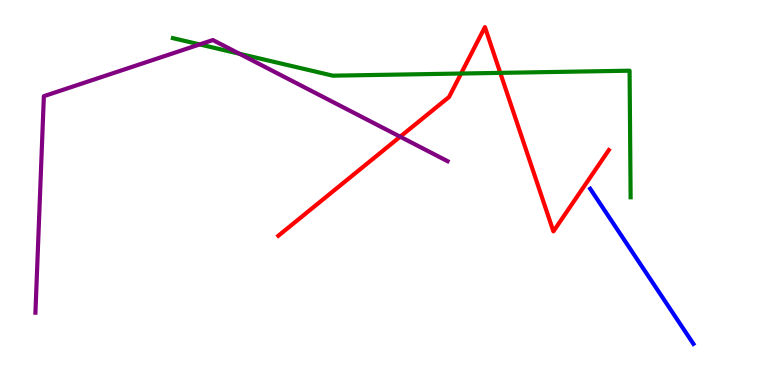[{'lines': ['blue', 'red'], 'intersections': []}, {'lines': ['green', 'red'], 'intersections': [{'x': 5.95, 'y': 8.09}, {'x': 6.46, 'y': 8.11}]}, {'lines': ['purple', 'red'], 'intersections': [{'x': 5.16, 'y': 6.45}]}, {'lines': ['blue', 'green'], 'intersections': []}, {'lines': ['blue', 'purple'], 'intersections': []}, {'lines': ['green', 'purple'], 'intersections': [{'x': 2.58, 'y': 8.85}, {'x': 3.09, 'y': 8.6}]}]